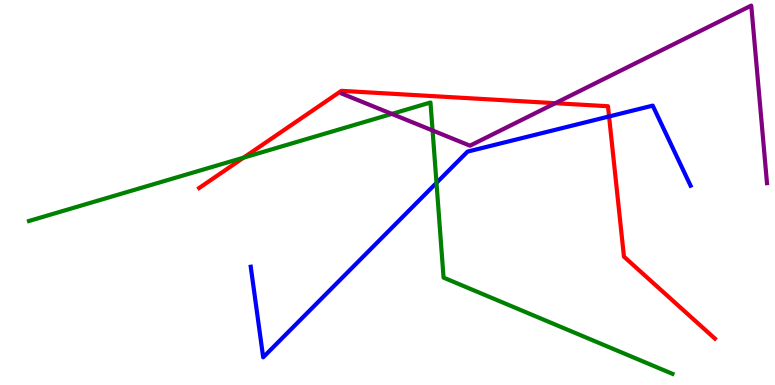[{'lines': ['blue', 'red'], 'intersections': [{'x': 7.86, 'y': 6.97}]}, {'lines': ['green', 'red'], 'intersections': [{'x': 3.14, 'y': 5.91}]}, {'lines': ['purple', 'red'], 'intersections': [{'x': 7.16, 'y': 7.32}]}, {'lines': ['blue', 'green'], 'intersections': [{'x': 5.63, 'y': 5.25}]}, {'lines': ['blue', 'purple'], 'intersections': []}, {'lines': ['green', 'purple'], 'intersections': [{'x': 5.06, 'y': 7.04}, {'x': 5.58, 'y': 6.61}]}]